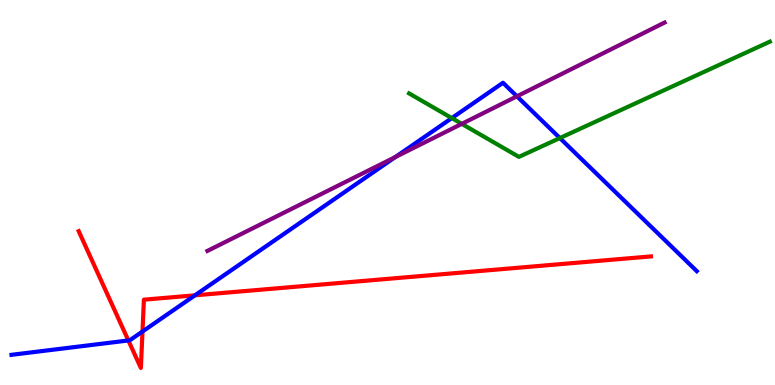[{'lines': ['blue', 'red'], 'intersections': [{'x': 1.66, 'y': 1.16}, {'x': 1.84, 'y': 1.39}, {'x': 2.52, 'y': 2.33}]}, {'lines': ['green', 'red'], 'intersections': []}, {'lines': ['purple', 'red'], 'intersections': []}, {'lines': ['blue', 'green'], 'intersections': [{'x': 5.83, 'y': 6.93}, {'x': 7.22, 'y': 6.41}]}, {'lines': ['blue', 'purple'], 'intersections': [{'x': 5.1, 'y': 5.92}, {'x': 6.67, 'y': 7.5}]}, {'lines': ['green', 'purple'], 'intersections': [{'x': 5.96, 'y': 6.78}]}]